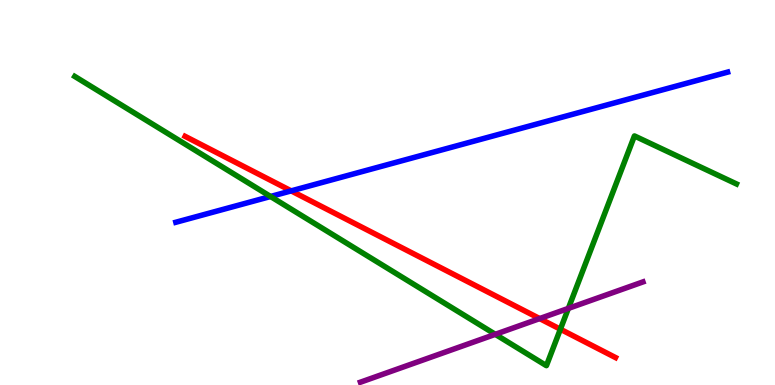[{'lines': ['blue', 'red'], 'intersections': [{'x': 3.76, 'y': 5.04}]}, {'lines': ['green', 'red'], 'intersections': [{'x': 7.23, 'y': 1.45}]}, {'lines': ['purple', 'red'], 'intersections': [{'x': 6.96, 'y': 1.73}]}, {'lines': ['blue', 'green'], 'intersections': [{'x': 3.49, 'y': 4.9}]}, {'lines': ['blue', 'purple'], 'intersections': []}, {'lines': ['green', 'purple'], 'intersections': [{'x': 6.39, 'y': 1.32}, {'x': 7.33, 'y': 1.99}]}]